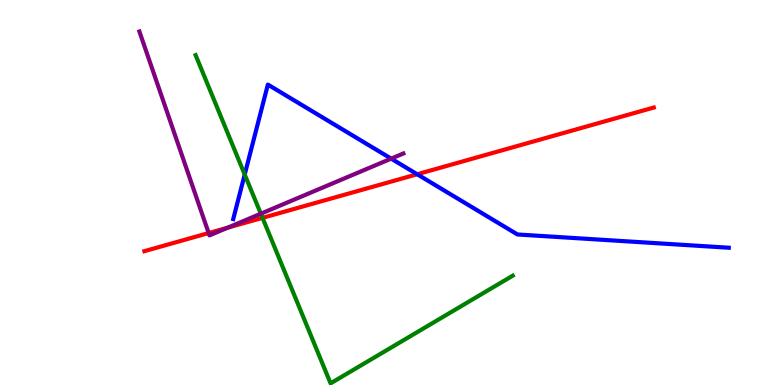[{'lines': ['blue', 'red'], 'intersections': [{'x': 5.38, 'y': 5.47}]}, {'lines': ['green', 'red'], 'intersections': [{'x': 3.39, 'y': 4.34}]}, {'lines': ['purple', 'red'], 'intersections': [{'x': 2.69, 'y': 3.95}, {'x': 2.94, 'y': 4.09}]}, {'lines': ['blue', 'green'], 'intersections': [{'x': 3.16, 'y': 5.47}]}, {'lines': ['blue', 'purple'], 'intersections': [{'x': 5.05, 'y': 5.88}]}, {'lines': ['green', 'purple'], 'intersections': [{'x': 3.37, 'y': 4.45}]}]